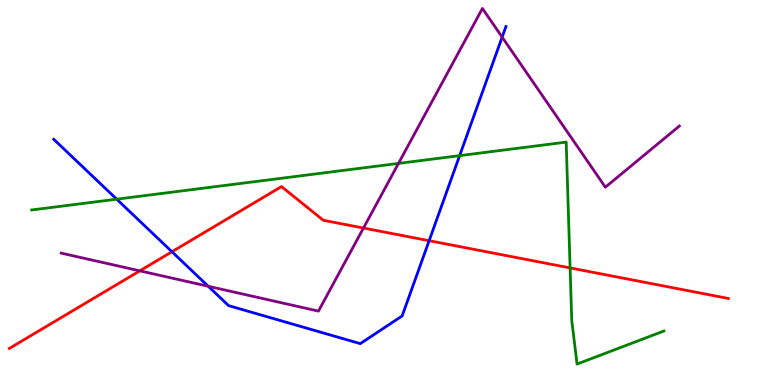[{'lines': ['blue', 'red'], 'intersections': [{'x': 2.22, 'y': 3.46}, {'x': 5.54, 'y': 3.75}]}, {'lines': ['green', 'red'], 'intersections': [{'x': 7.36, 'y': 3.04}]}, {'lines': ['purple', 'red'], 'intersections': [{'x': 1.8, 'y': 2.97}, {'x': 4.69, 'y': 4.08}]}, {'lines': ['blue', 'green'], 'intersections': [{'x': 1.51, 'y': 4.83}, {'x': 5.93, 'y': 5.96}]}, {'lines': ['blue', 'purple'], 'intersections': [{'x': 2.69, 'y': 2.56}, {'x': 6.48, 'y': 9.04}]}, {'lines': ['green', 'purple'], 'intersections': [{'x': 5.14, 'y': 5.76}]}]